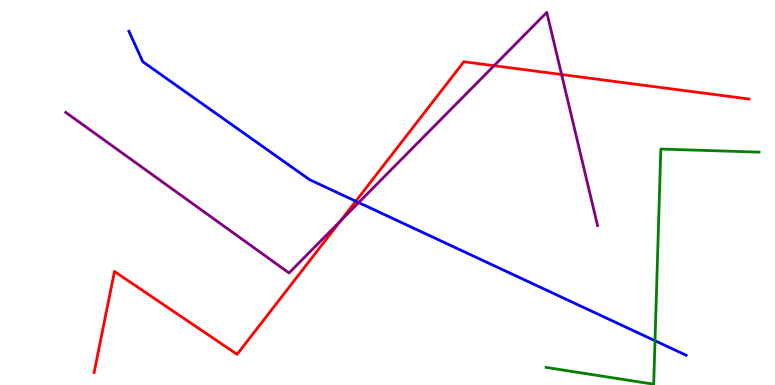[{'lines': ['blue', 'red'], 'intersections': [{'x': 4.59, 'y': 4.77}]}, {'lines': ['green', 'red'], 'intersections': []}, {'lines': ['purple', 'red'], 'intersections': [{'x': 4.39, 'y': 4.26}, {'x': 6.37, 'y': 8.29}, {'x': 7.25, 'y': 8.06}]}, {'lines': ['blue', 'green'], 'intersections': [{'x': 8.45, 'y': 1.15}]}, {'lines': ['blue', 'purple'], 'intersections': [{'x': 4.63, 'y': 4.74}]}, {'lines': ['green', 'purple'], 'intersections': []}]